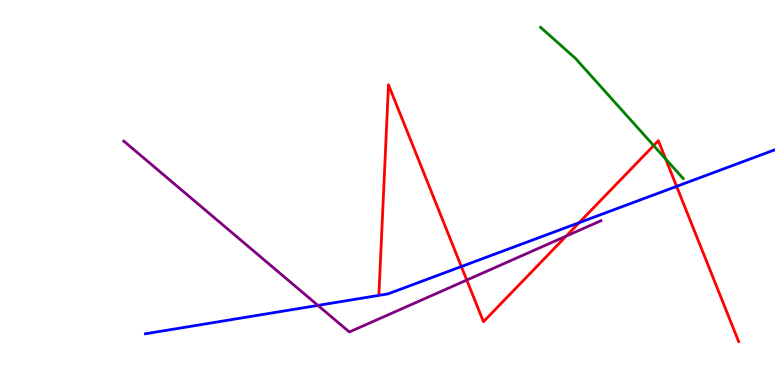[{'lines': ['blue', 'red'], 'intersections': [{'x': 5.95, 'y': 3.08}, {'x': 7.47, 'y': 4.22}, {'x': 8.73, 'y': 5.16}]}, {'lines': ['green', 'red'], 'intersections': [{'x': 8.43, 'y': 6.22}, {'x': 8.59, 'y': 5.87}]}, {'lines': ['purple', 'red'], 'intersections': [{'x': 6.02, 'y': 2.73}, {'x': 7.31, 'y': 3.87}]}, {'lines': ['blue', 'green'], 'intersections': []}, {'lines': ['blue', 'purple'], 'intersections': [{'x': 4.1, 'y': 2.07}]}, {'lines': ['green', 'purple'], 'intersections': []}]